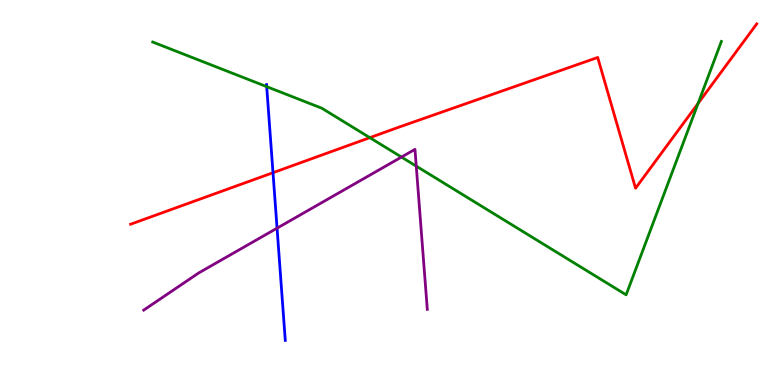[{'lines': ['blue', 'red'], 'intersections': [{'x': 3.52, 'y': 5.51}]}, {'lines': ['green', 'red'], 'intersections': [{'x': 4.77, 'y': 6.42}, {'x': 9.01, 'y': 7.31}]}, {'lines': ['purple', 'red'], 'intersections': []}, {'lines': ['blue', 'green'], 'intersections': [{'x': 3.44, 'y': 7.75}]}, {'lines': ['blue', 'purple'], 'intersections': [{'x': 3.57, 'y': 4.07}]}, {'lines': ['green', 'purple'], 'intersections': [{'x': 5.18, 'y': 5.92}, {'x': 5.37, 'y': 5.68}]}]